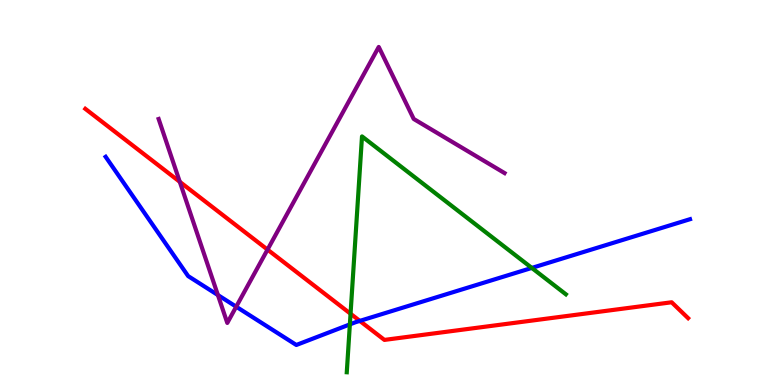[{'lines': ['blue', 'red'], 'intersections': [{'x': 4.64, 'y': 1.66}]}, {'lines': ['green', 'red'], 'intersections': [{'x': 4.52, 'y': 1.85}]}, {'lines': ['purple', 'red'], 'intersections': [{'x': 2.32, 'y': 5.28}, {'x': 3.45, 'y': 3.52}]}, {'lines': ['blue', 'green'], 'intersections': [{'x': 4.51, 'y': 1.57}, {'x': 6.86, 'y': 3.04}]}, {'lines': ['blue', 'purple'], 'intersections': [{'x': 2.81, 'y': 2.34}, {'x': 3.05, 'y': 2.03}]}, {'lines': ['green', 'purple'], 'intersections': []}]